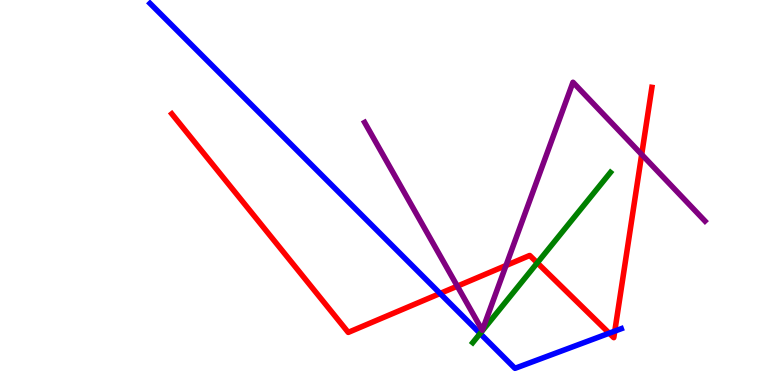[{'lines': ['blue', 'red'], 'intersections': [{'x': 5.68, 'y': 2.38}, {'x': 7.86, 'y': 1.35}, {'x': 7.93, 'y': 1.4}]}, {'lines': ['green', 'red'], 'intersections': [{'x': 6.93, 'y': 3.17}]}, {'lines': ['purple', 'red'], 'intersections': [{'x': 5.9, 'y': 2.57}, {'x': 6.53, 'y': 3.1}, {'x': 8.28, 'y': 5.99}]}, {'lines': ['blue', 'green'], 'intersections': [{'x': 6.2, 'y': 1.34}]}, {'lines': ['blue', 'purple'], 'intersections': []}, {'lines': ['green', 'purple'], 'intersections': []}]